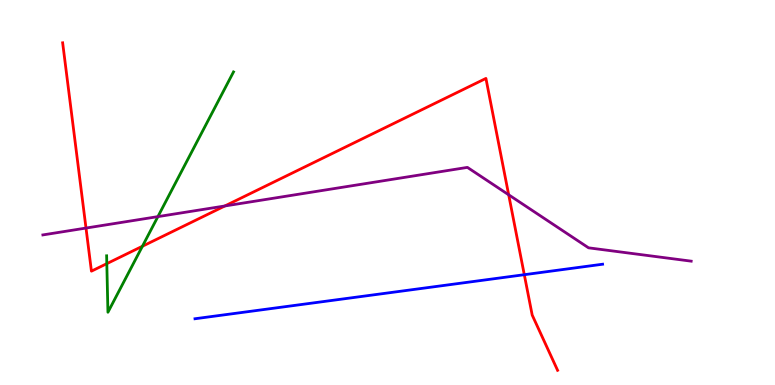[{'lines': ['blue', 'red'], 'intersections': [{'x': 6.77, 'y': 2.87}]}, {'lines': ['green', 'red'], 'intersections': [{'x': 1.38, 'y': 3.15}, {'x': 1.84, 'y': 3.6}]}, {'lines': ['purple', 'red'], 'intersections': [{'x': 1.11, 'y': 4.08}, {'x': 2.9, 'y': 4.65}, {'x': 6.56, 'y': 4.94}]}, {'lines': ['blue', 'green'], 'intersections': []}, {'lines': ['blue', 'purple'], 'intersections': []}, {'lines': ['green', 'purple'], 'intersections': [{'x': 2.04, 'y': 4.37}]}]